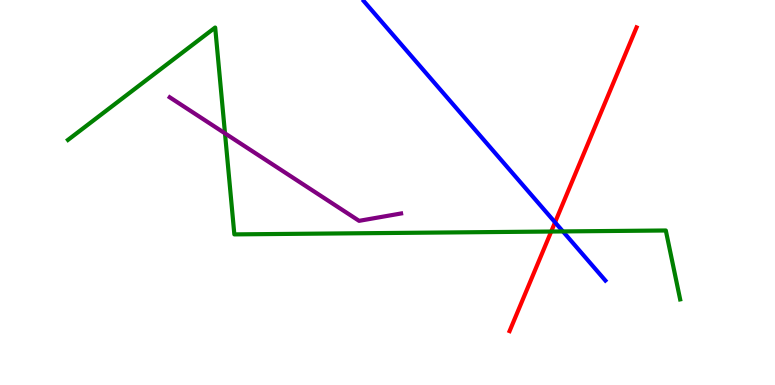[{'lines': ['blue', 'red'], 'intersections': [{'x': 7.16, 'y': 4.23}]}, {'lines': ['green', 'red'], 'intersections': [{'x': 7.11, 'y': 3.99}]}, {'lines': ['purple', 'red'], 'intersections': []}, {'lines': ['blue', 'green'], 'intersections': [{'x': 7.26, 'y': 3.99}]}, {'lines': ['blue', 'purple'], 'intersections': []}, {'lines': ['green', 'purple'], 'intersections': [{'x': 2.9, 'y': 6.54}]}]